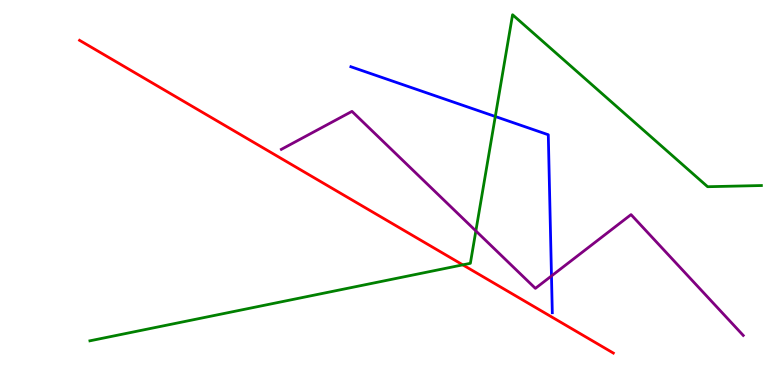[{'lines': ['blue', 'red'], 'intersections': []}, {'lines': ['green', 'red'], 'intersections': [{'x': 5.97, 'y': 3.12}]}, {'lines': ['purple', 'red'], 'intersections': []}, {'lines': ['blue', 'green'], 'intersections': [{'x': 6.39, 'y': 6.97}]}, {'lines': ['blue', 'purple'], 'intersections': [{'x': 7.12, 'y': 2.83}]}, {'lines': ['green', 'purple'], 'intersections': [{'x': 6.14, 'y': 4.0}]}]